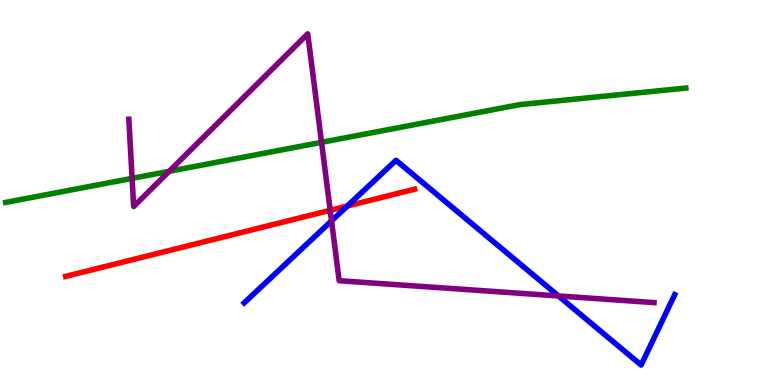[{'lines': ['blue', 'red'], 'intersections': [{'x': 4.48, 'y': 4.65}]}, {'lines': ['green', 'red'], 'intersections': []}, {'lines': ['purple', 'red'], 'intersections': [{'x': 4.26, 'y': 4.54}]}, {'lines': ['blue', 'green'], 'intersections': []}, {'lines': ['blue', 'purple'], 'intersections': [{'x': 4.28, 'y': 4.26}, {'x': 7.21, 'y': 2.31}]}, {'lines': ['green', 'purple'], 'intersections': [{'x': 1.7, 'y': 5.37}, {'x': 2.18, 'y': 5.55}, {'x': 4.15, 'y': 6.3}]}]